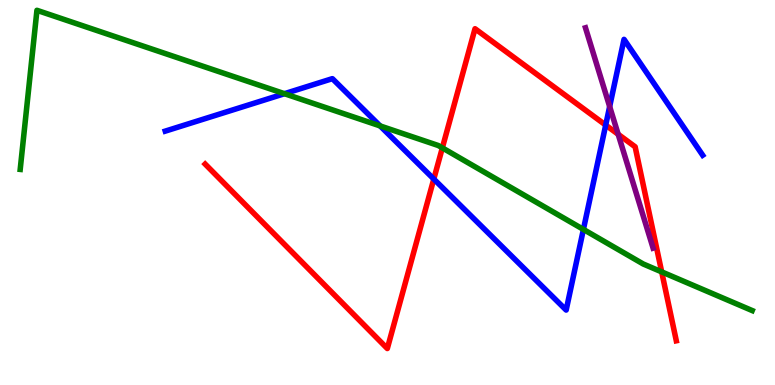[{'lines': ['blue', 'red'], 'intersections': [{'x': 5.6, 'y': 5.35}, {'x': 7.82, 'y': 6.75}]}, {'lines': ['green', 'red'], 'intersections': [{'x': 5.71, 'y': 6.16}, {'x': 8.54, 'y': 2.94}]}, {'lines': ['purple', 'red'], 'intersections': [{'x': 7.98, 'y': 6.51}]}, {'lines': ['blue', 'green'], 'intersections': [{'x': 3.67, 'y': 7.57}, {'x': 4.9, 'y': 6.73}, {'x': 7.53, 'y': 4.04}]}, {'lines': ['blue', 'purple'], 'intersections': [{'x': 7.87, 'y': 7.23}]}, {'lines': ['green', 'purple'], 'intersections': []}]